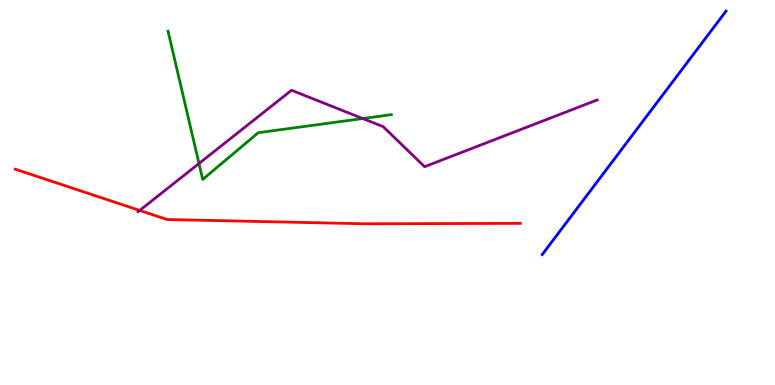[{'lines': ['blue', 'red'], 'intersections': []}, {'lines': ['green', 'red'], 'intersections': []}, {'lines': ['purple', 'red'], 'intersections': [{'x': 1.8, 'y': 4.53}]}, {'lines': ['blue', 'green'], 'intersections': []}, {'lines': ['blue', 'purple'], 'intersections': []}, {'lines': ['green', 'purple'], 'intersections': [{'x': 2.57, 'y': 5.75}, {'x': 4.68, 'y': 6.92}]}]